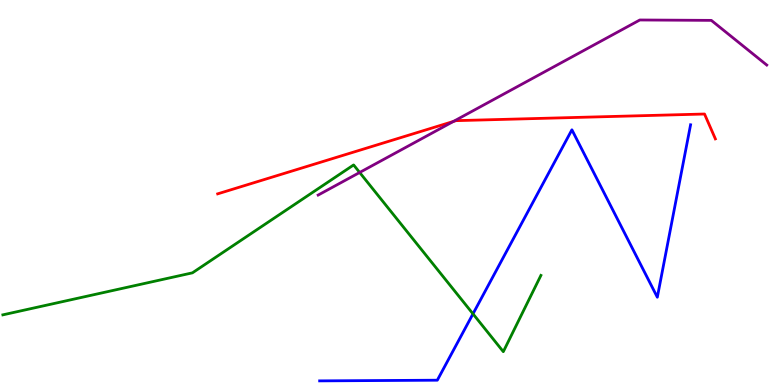[{'lines': ['blue', 'red'], 'intersections': []}, {'lines': ['green', 'red'], 'intersections': []}, {'lines': ['purple', 'red'], 'intersections': [{'x': 5.85, 'y': 6.85}]}, {'lines': ['blue', 'green'], 'intersections': [{'x': 6.1, 'y': 1.85}]}, {'lines': ['blue', 'purple'], 'intersections': []}, {'lines': ['green', 'purple'], 'intersections': [{'x': 4.64, 'y': 5.52}]}]